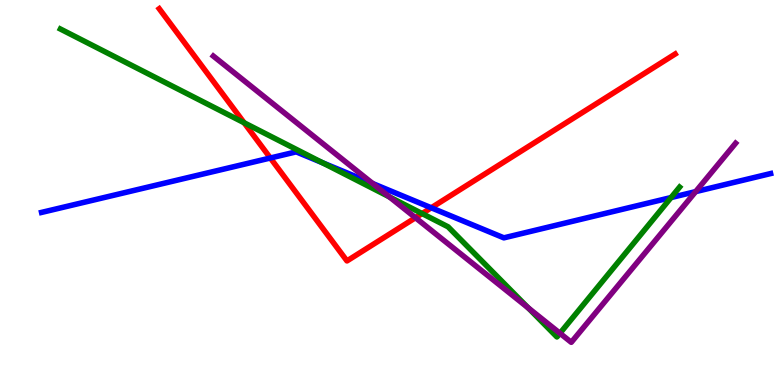[{'lines': ['blue', 'red'], 'intersections': [{'x': 3.49, 'y': 5.9}, {'x': 5.56, 'y': 4.6}]}, {'lines': ['green', 'red'], 'intersections': [{'x': 3.15, 'y': 6.81}, {'x': 5.45, 'y': 4.45}]}, {'lines': ['purple', 'red'], 'intersections': [{'x': 5.36, 'y': 4.34}]}, {'lines': ['blue', 'green'], 'intersections': [{'x': 4.16, 'y': 5.77}, {'x': 8.66, 'y': 4.87}]}, {'lines': ['blue', 'purple'], 'intersections': [{'x': 4.81, 'y': 5.23}, {'x': 8.98, 'y': 5.02}]}, {'lines': ['green', 'purple'], 'intersections': [{'x': 5.02, 'y': 4.89}, {'x': 6.81, 'y': 2.0}, {'x': 7.23, 'y': 1.34}]}]